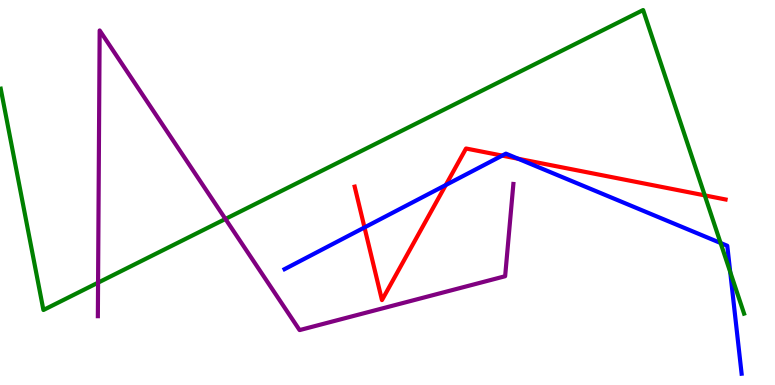[{'lines': ['blue', 'red'], 'intersections': [{'x': 4.7, 'y': 4.09}, {'x': 5.75, 'y': 5.19}, {'x': 6.48, 'y': 5.96}, {'x': 6.69, 'y': 5.88}]}, {'lines': ['green', 'red'], 'intersections': [{'x': 9.09, 'y': 4.92}]}, {'lines': ['purple', 'red'], 'intersections': []}, {'lines': ['blue', 'green'], 'intersections': [{'x': 9.3, 'y': 3.69}, {'x': 9.42, 'y': 2.94}]}, {'lines': ['blue', 'purple'], 'intersections': []}, {'lines': ['green', 'purple'], 'intersections': [{'x': 1.27, 'y': 2.66}, {'x': 2.91, 'y': 4.31}]}]